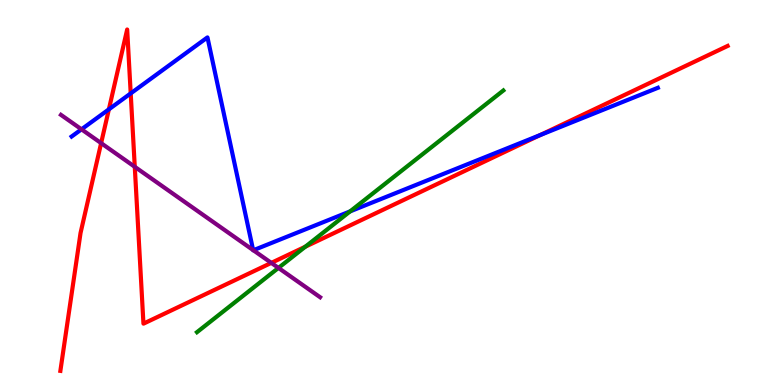[{'lines': ['blue', 'red'], 'intersections': [{'x': 1.4, 'y': 7.16}, {'x': 1.69, 'y': 7.57}, {'x': 6.97, 'y': 6.49}]}, {'lines': ['green', 'red'], 'intersections': [{'x': 3.94, 'y': 3.59}]}, {'lines': ['purple', 'red'], 'intersections': [{'x': 1.3, 'y': 6.28}, {'x': 1.74, 'y': 5.67}, {'x': 3.5, 'y': 3.17}]}, {'lines': ['blue', 'green'], 'intersections': [{'x': 4.52, 'y': 4.51}]}, {'lines': ['blue', 'purple'], 'intersections': [{'x': 1.05, 'y': 6.64}, {'x': 3.27, 'y': 3.5}, {'x': 3.27, 'y': 3.5}]}, {'lines': ['green', 'purple'], 'intersections': [{'x': 3.59, 'y': 3.04}]}]